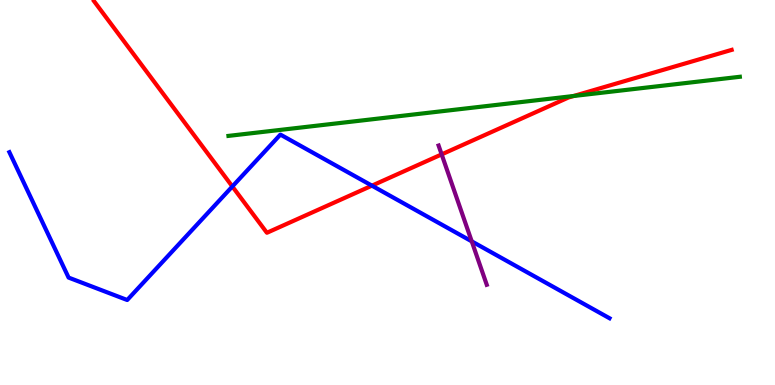[{'lines': ['blue', 'red'], 'intersections': [{'x': 3.0, 'y': 5.16}, {'x': 4.8, 'y': 5.18}]}, {'lines': ['green', 'red'], 'intersections': [{'x': 7.4, 'y': 7.51}]}, {'lines': ['purple', 'red'], 'intersections': [{'x': 5.7, 'y': 5.99}]}, {'lines': ['blue', 'green'], 'intersections': []}, {'lines': ['blue', 'purple'], 'intersections': [{'x': 6.09, 'y': 3.73}]}, {'lines': ['green', 'purple'], 'intersections': []}]